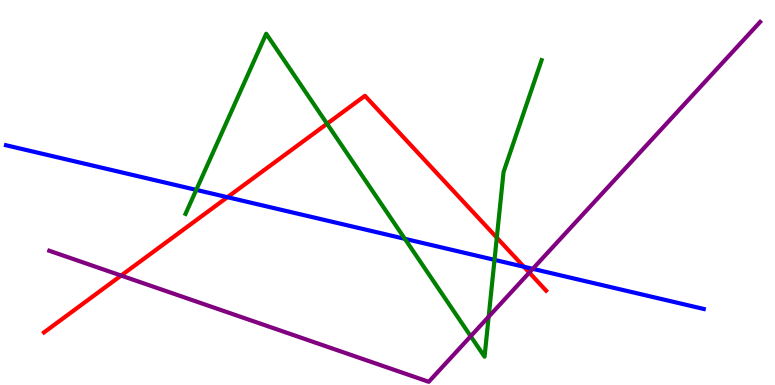[{'lines': ['blue', 'red'], 'intersections': [{'x': 2.93, 'y': 4.88}, {'x': 6.76, 'y': 3.07}]}, {'lines': ['green', 'red'], 'intersections': [{'x': 4.22, 'y': 6.79}, {'x': 6.41, 'y': 3.83}]}, {'lines': ['purple', 'red'], 'intersections': [{'x': 1.56, 'y': 2.84}, {'x': 6.83, 'y': 2.92}]}, {'lines': ['blue', 'green'], 'intersections': [{'x': 2.53, 'y': 5.07}, {'x': 5.22, 'y': 3.8}, {'x': 6.38, 'y': 3.25}]}, {'lines': ['blue', 'purple'], 'intersections': [{'x': 6.87, 'y': 3.02}]}, {'lines': ['green', 'purple'], 'intersections': [{'x': 6.07, 'y': 1.27}, {'x': 6.31, 'y': 1.77}]}]